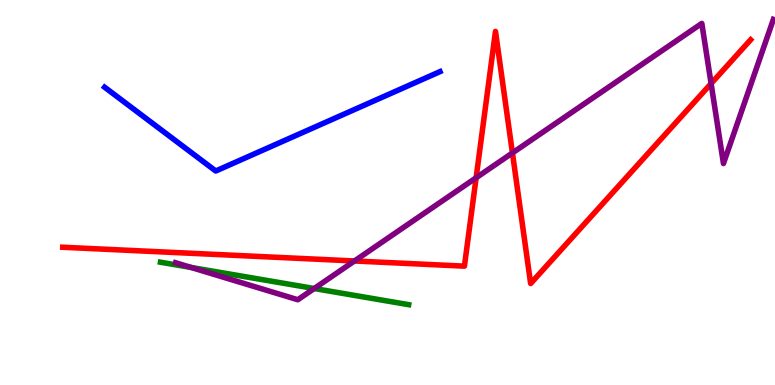[{'lines': ['blue', 'red'], 'intersections': []}, {'lines': ['green', 'red'], 'intersections': []}, {'lines': ['purple', 'red'], 'intersections': [{'x': 4.57, 'y': 3.22}, {'x': 6.14, 'y': 5.38}, {'x': 6.61, 'y': 6.03}, {'x': 9.18, 'y': 7.83}]}, {'lines': ['blue', 'green'], 'intersections': []}, {'lines': ['blue', 'purple'], 'intersections': []}, {'lines': ['green', 'purple'], 'intersections': [{'x': 2.47, 'y': 3.05}, {'x': 4.05, 'y': 2.51}]}]